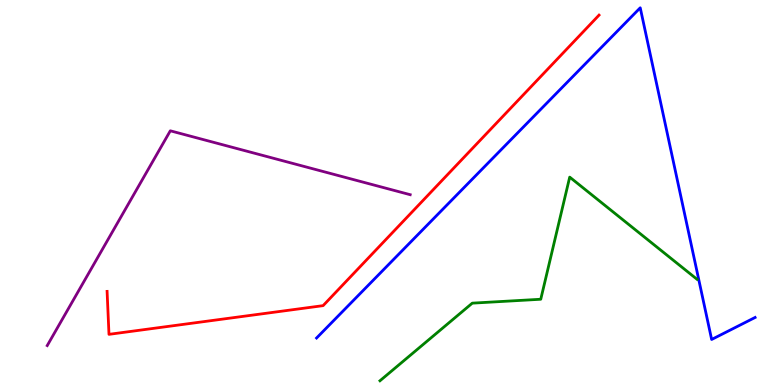[{'lines': ['blue', 'red'], 'intersections': []}, {'lines': ['green', 'red'], 'intersections': []}, {'lines': ['purple', 'red'], 'intersections': []}, {'lines': ['blue', 'green'], 'intersections': []}, {'lines': ['blue', 'purple'], 'intersections': []}, {'lines': ['green', 'purple'], 'intersections': []}]